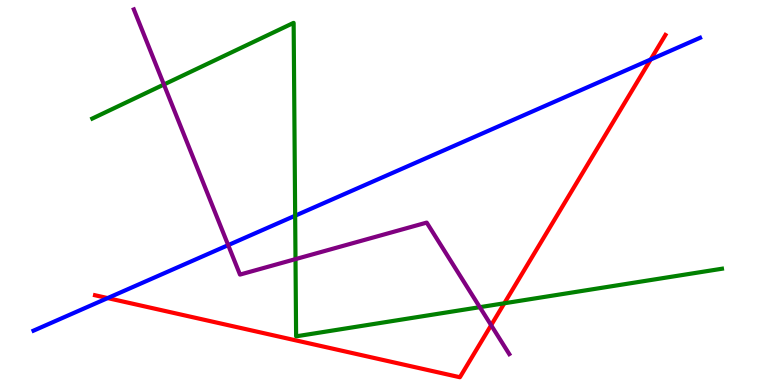[{'lines': ['blue', 'red'], 'intersections': [{'x': 1.39, 'y': 2.26}, {'x': 8.4, 'y': 8.46}]}, {'lines': ['green', 'red'], 'intersections': [{'x': 6.51, 'y': 2.12}]}, {'lines': ['purple', 'red'], 'intersections': [{'x': 6.34, 'y': 1.55}]}, {'lines': ['blue', 'green'], 'intersections': [{'x': 3.81, 'y': 4.4}]}, {'lines': ['blue', 'purple'], 'intersections': [{'x': 2.94, 'y': 3.63}]}, {'lines': ['green', 'purple'], 'intersections': [{'x': 2.11, 'y': 7.8}, {'x': 3.81, 'y': 3.27}, {'x': 6.19, 'y': 2.02}]}]